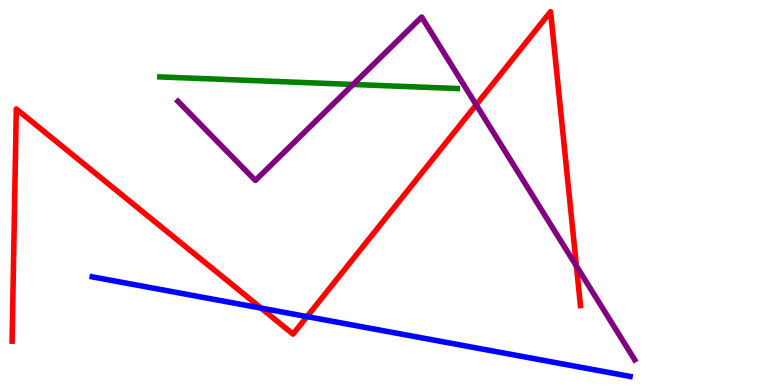[{'lines': ['blue', 'red'], 'intersections': [{'x': 3.37, 'y': 2.0}, {'x': 3.96, 'y': 1.78}]}, {'lines': ['green', 'red'], 'intersections': []}, {'lines': ['purple', 'red'], 'intersections': [{'x': 6.14, 'y': 7.28}, {'x': 7.44, 'y': 3.09}]}, {'lines': ['blue', 'green'], 'intersections': []}, {'lines': ['blue', 'purple'], 'intersections': []}, {'lines': ['green', 'purple'], 'intersections': [{'x': 4.56, 'y': 7.81}]}]